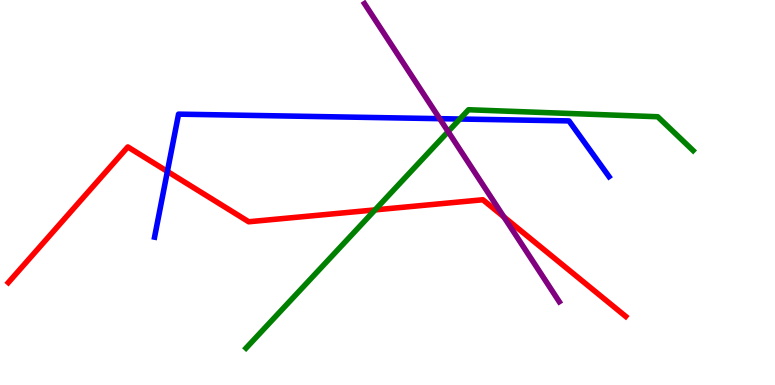[{'lines': ['blue', 'red'], 'intersections': [{'x': 2.16, 'y': 5.55}]}, {'lines': ['green', 'red'], 'intersections': [{'x': 4.84, 'y': 4.55}]}, {'lines': ['purple', 'red'], 'intersections': [{'x': 6.5, 'y': 4.37}]}, {'lines': ['blue', 'green'], 'intersections': [{'x': 5.93, 'y': 6.91}]}, {'lines': ['blue', 'purple'], 'intersections': [{'x': 5.67, 'y': 6.92}]}, {'lines': ['green', 'purple'], 'intersections': [{'x': 5.78, 'y': 6.58}]}]